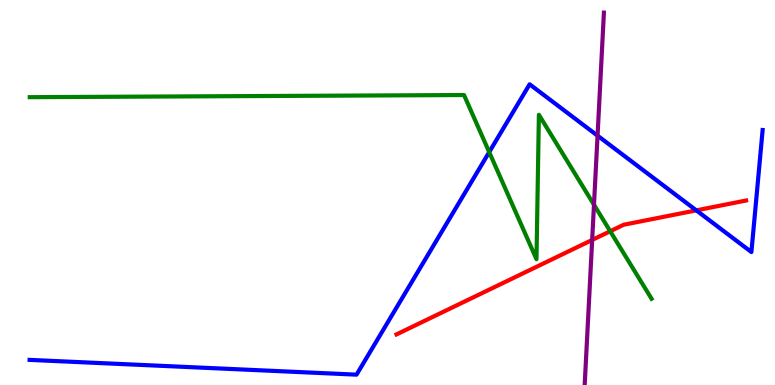[{'lines': ['blue', 'red'], 'intersections': [{'x': 8.98, 'y': 4.54}]}, {'lines': ['green', 'red'], 'intersections': [{'x': 7.87, 'y': 3.99}]}, {'lines': ['purple', 'red'], 'intersections': [{'x': 7.64, 'y': 3.77}]}, {'lines': ['blue', 'green'], 'intersections': [{'x': 6.31, 'y': 6.05}]}, {'lines': ['blue', 'purple'], 'intersections': [{'x': 7.71, 'y': 6.48}]}, {'lines': ['green', 'purple'], 'intersections': [{'x': 7.66, 'y': 4.68}]}]